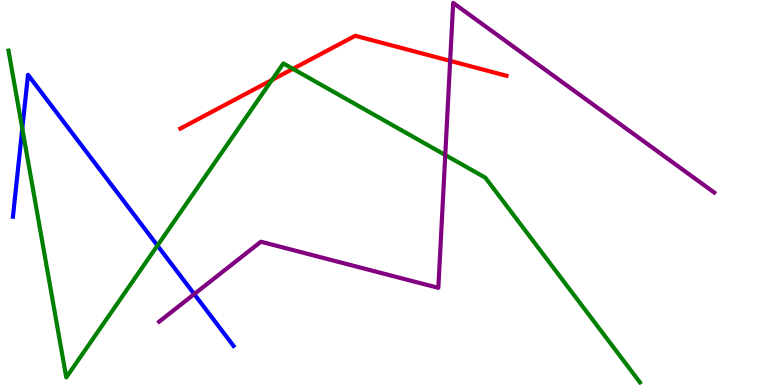[{'lines': ['blue', 'red'], 'intersections': []}, {'lines': ['green', 'red'], 'intersections': [{'x': 3.51, 'y': 7.92}, {'x': 3.78, 'y': 8.21}]}, {'lines': ['purple', 'red'], 'intersections': [{'x': 5.81, 'y': 8.42}]}, {'lines': ['blue', 'green'], 'intersections': [{'x': 0.288, 'y': 6.66}, {'x': 2.03, 'y': 3.62}]}, {'lines': ['blue', 'purple'], 'intersections': [{'x': 2.51, 'y': 2.36}]}, {'lines': ['green', 'purple'], 'intersections': [{'x': 5.75, 'y': 5.97}]}]